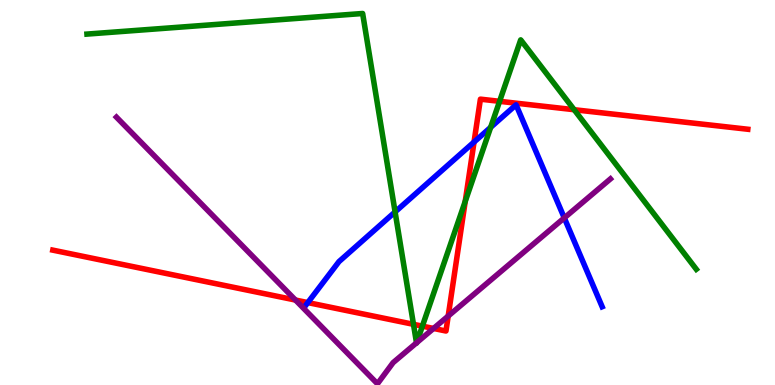[{'lines': ['blue', 'red'], 'intersections': [{'x': 3.97, 'y': 2.14}, {'x': 6.12, 'y': 6.31}]}, {'lines': ['green', 'red'], 'intersections': [{'x': 5.34, 'y': 1.58}, {'x': 5.45, 'y': 1.53}, {'x': 6.0, 'y': 4.77}, {'x': 6.45, 'y': 7.37}, {'x': 7.41, 'y': 7.15}]}, {'lines': ['purple', 'red'], 'intersections': [{'x': 3.81, 'y': 2.21}, {'x': 5.59, 'y': 1.47}, {'x': 5.78, 'y': 1.79}]}, {'lines': ['blue', 'green'], 'intersections': [{'x': 5.1, 'y': 4.5}, {'x': 6.33, 'y': 6.69}]}, {'lines': ['blue', 'purple'], 'intersections': [{'x': 7.28, 'y': 4.34}]}, {'lines': ['green', 'purple'], 'intersections': [{'x': 5.37, 'y': 1.1}, {'x': 5.38, 'y': 1.1}]}]